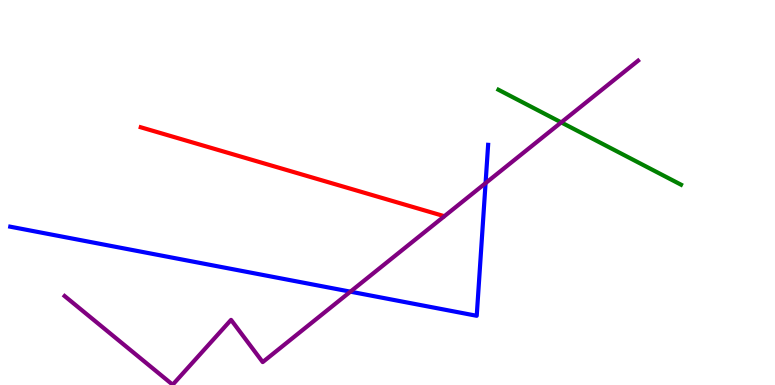[{'lines': ['blue', 'red'], 'intersections': []}, {'lines': ['green', 'red'], 'intersections': []}, {'lines': ['purple', 'red'], 'intersections': []}, {'lines': ['blue', 'green'], 'intersections': []}, {'lines': ['blue', 'purple'], 'intersections': [{'x': 4.52, 'y': 2.42}, {'x': 6.27, 'y': 5.24}]}, {'lines': ['green', 'purple'], 'intersections': [{'x': 7.24, 'y': 6.82}]}]